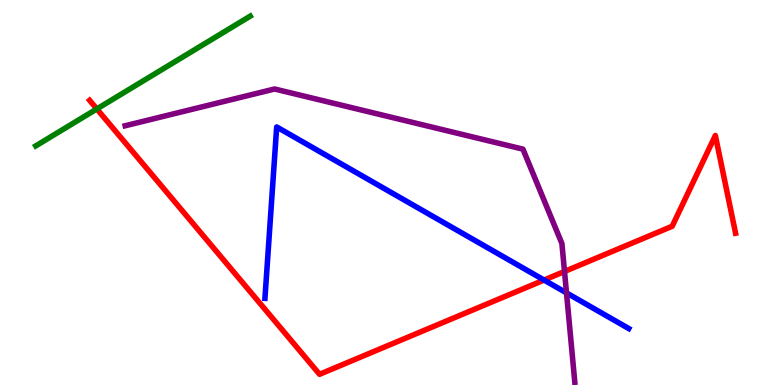[{'lines': ['blue', 'red'], 'intersections': [{'x': 7.02, 'y': 2.73}]}, {'lines': ['green', 'red'], 'intersections': [{'x': 1.25, 'y': 7.17}]}, {'lines': ['purple', 'red'], 'intersections': [{'x': 7.28, 'y': 2.95}]}, {'lines': ['blue', 'green'], 'intersections': []}, {'lines': ['blue', 'purple'], 'intersections': [{'x': 7.31, 'y': 2.39}]}, {'lines': ['green', 'purple'], 'intersections': []}]